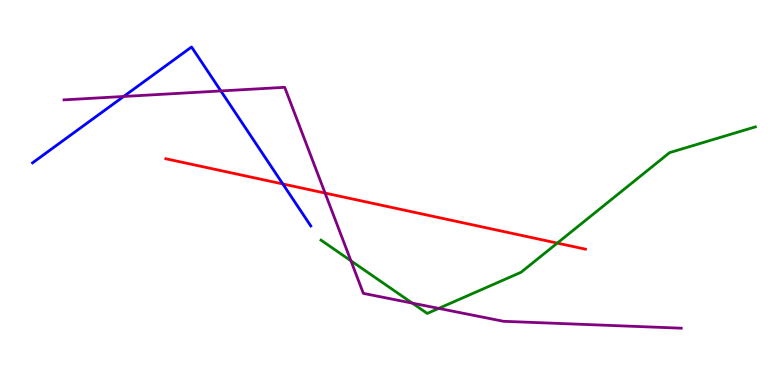[{'lines': ['blue', 'red'], 'intersections': [{'x': 3.65, 'y': 5.22}]}, {'lines': ['green', 'red'], 'intersections': [{'x': 7.19, 'y': 3.69}]}, {'lines': ['purple', 'red'], 'intersections': [{'x': 4.19, 'y': 4.99}]}, {'lines': ['blue', 'green'], 'intersections': []}, {'lines': ['blue', 'purple'], 'intersections': [{'x': 1.6, 'y': 7.49}, {'x': 2.85, 'y': 7.64}]}, {'lines': ['green', 'purple'], 'intersections': [{'x': 4.53, 'y': 3.23}, {'x': 5.32, 'y': 2.13}, {'x': 5.66, 'y': 1.99}]}]